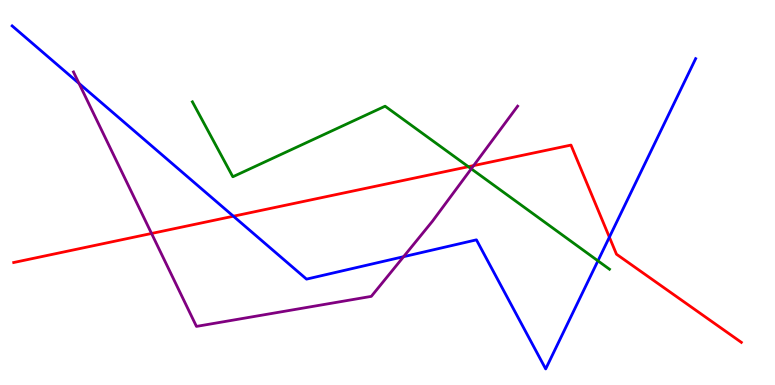[{'lines': ['blue', 'red'], 'intersections': [{'x': 3.01, 'y': 4.38}, {'x': 7.86, 'y': 3.84}]}, {'lines': ['green', 'red'], 'intersections': [{'x': 6.04, 'y': 5.67}]}, {'lines': ['purple', 'red'], 'intersections': [{'x': 1.96, 'y': 3.94}, {'x': 6.11, 'y': 5.7}]}, {'lines': ['blue', 'green'], 'intersections': [{'x': 7.72, 'y': 3.23}]}, {'lines': ['blue', 'purple'], 'intersections': [{'x': 1.02, 'y': 7.83}, {'x': 5.21, 'y': 3.33}]}, {'lines': ['green', 'purple'], 'intersections': [{'x': 6.08, 'y': 5.62}]}]